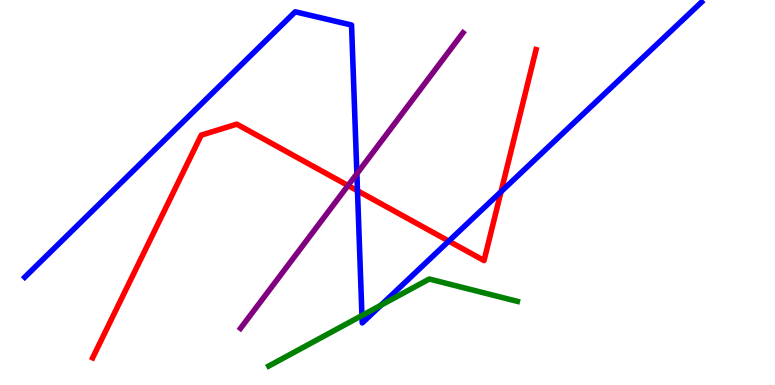[{'lines': ['blue', 'red'], 'intersections': [{'x': 4.61, 'y': 5.05}, {'x': 5.79, 'y': 3.74}, {'x': 6.46, 'y': 5.02}]}, {'lines': ['green', 'red'], 'intersections': []}, {'lines': ['purple', 'red'], 'intersections': [{'x': 4.49, 'y': 5.18}]}, {'lines': ['blue', 'green'], 'intersections': [{'x': 4.67, 'y': 1.8}, {'x': 4.92, 'y': 2.07}]}, {'lines': ['blue', 'purple'], 'intersections': [{'x': 4.6, 'y': 5.49}]}, {'lines': ['green', 'purple'], 'intersections': []}]